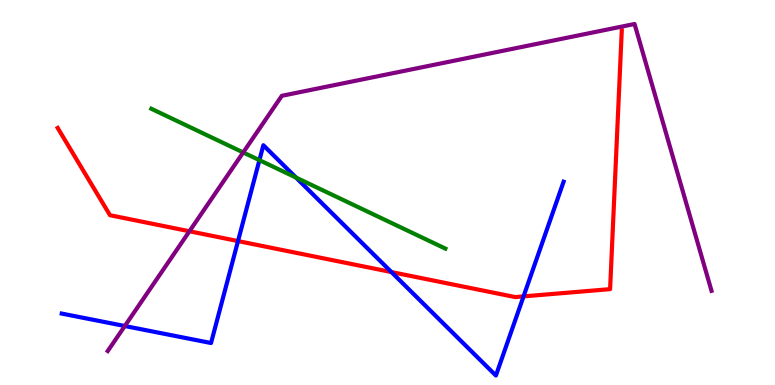[{'lines': ['blue', 'red'], 'intersections': [{'x': 3.07, 'y': 3.74}, {'x': 5.05, 'y': 2.93}, {'x': 6.76, 'y': 2.3}]}, {'lines': ['green', 'red'], 'intersections': []}, {'lines': ['purple', 'red'], 'intersections': [{'x': 2.44, 'y': 3.99}]}, {'lines': ['blue', 'green'], 'intersections': [{'x': 3.35, 'y': 5.84}, {'x': 3.82, 'y': 5.39}]}, {'lines': ['blue', 'purple'], 'intersections': [{'x': 1.61, 'y': 1.53}]}, {'lines': ['green', 'purple'], 'intersections': [{'x': 3.14, 'y': 6.04}]}]